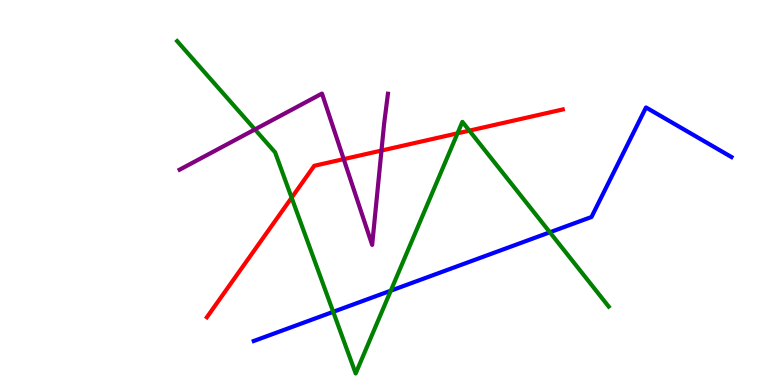[{'lines': ['blue', 'red'], 'intersections': []}, {'lines': ['green', 'red'], 'intersections': [{'x': 3.76, 'y': 4.86}, {'x': 5.9, 'y': 6.54}, {'x': 6.06, 'y': 6.61}]}, {'lines': ['purple', 'red'], 'intersections': [{'x': 4.44, 'y': 5.87}, {'x': 4.92, 'y': 6.09}]}, {'lines': ['blue', 'green'], 'intersections': [{'x': 4.3, 'y': 1.9}, {'x': 5.04, 'y': 2.45}, {'x': 7.09, 'y': 3.97}]}, {'lines': ['blue', 'purple'], 'intersections': []}, {'lines': ['green', 'purple'], 'intersections': [{'x': 3.29, 'y': 6.64}]}]